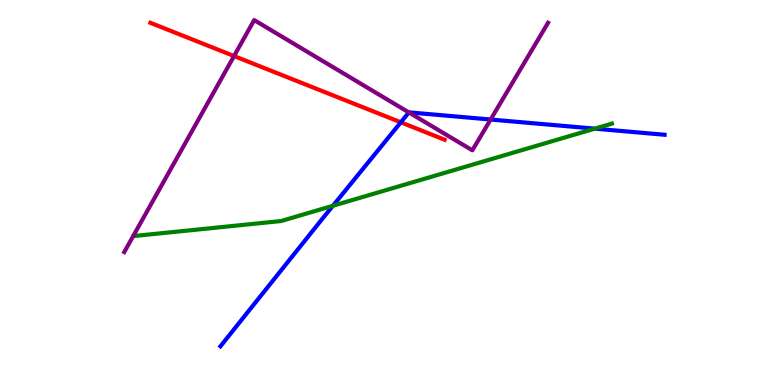[{'lines': ['blue', 'red'], 'intersections': [{'x': 5.17, 'y': 6.82}]}, {'lines': ['green', 'red'], 'intersections': []}, {'lines': ['purple', 'red'], 'intersections': [{'x': 3.02, 'y': 8.54}]}, {'lines': ['blue', 'green'], 'intersections': [{'x': 4.3, 'y': 4.66}, {'x': 7.67, 'y': 6.66}]}, {'lines': ['blue', 'purple'], 'intersections': [{'x': 5.28, 'y': 7.08}, {'x': 6.33, 'y': 6.9}]}, {'lines': ['green', 'purple'], 'intersections': []}]